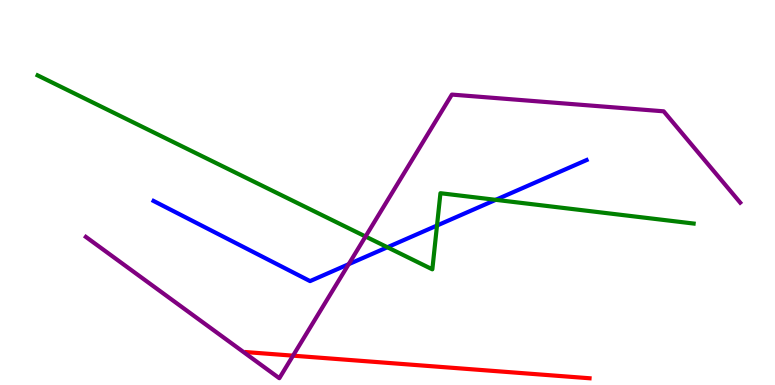[{'lines': ['blue', 'red'], 'intersections': []}, {'lines': ['green', 'red'], 'intersections': []}, {'lines': ['purple', 'red'], 'intersections': [{'x': 3.78, 'y': 0.762}]}, {'lines': ['blue', 'green'], 'intersections': [{'x': 5.0, 'y': 3.58}, {'x': 5.64, 'y': 4.14}, {'x': 6.4, 'y': 4.81}]}, {'lines': ['blue', 'purple'], 'intersections': [{'x': 4.5, 'y': 3.14}]}, {'lines': ['green', 'purple'], 'intersections': [{'x': 4.72, 'y': 3.86}]}]